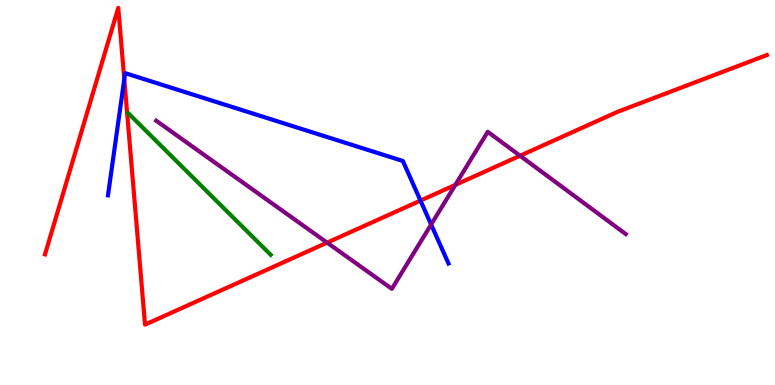[{'lines': ['blue', 'red'], 'intersections': [{'x': 1.6, 'y': 7.94}, {'x': 5.43, 'y': 4.79}]}, {'lines': ['green', 'red'], 'intersections': []}, {'lines': ['purple', 'red'], 'intersections': [{'x': 4.22, 'y': 3.7}, {'x': 5.88, 'y': 5.2}, {'x': 6.71, 'y': 5.95}]}, {'lines': ['blue', 'green'], 'intersections': []}, {'lines': ['blue', 'purple'], 'intersections': [{'x': 5.56, 'y': 4.17}]}, {'lines': ['green', 'purple'], 'intersections': []}]